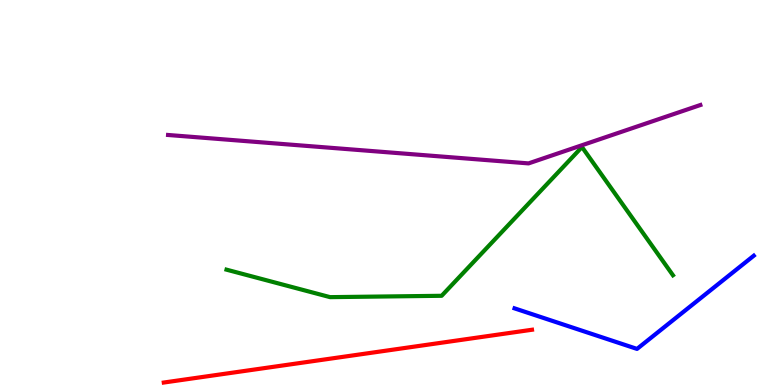[{'lines': ['blue', 'red'], 'intersections': []}, {'lines': ['green', 'red'], 'intersections': []}, {'lines': ['purple', 'red'], 'intersections': []}, {'lines': ['blue', 'green'], 'intersections': []}, {'lines': ['blue', 'purple'], 'intersections': []}, {'lines': ['green', 'purple'], 'intersections': []}]